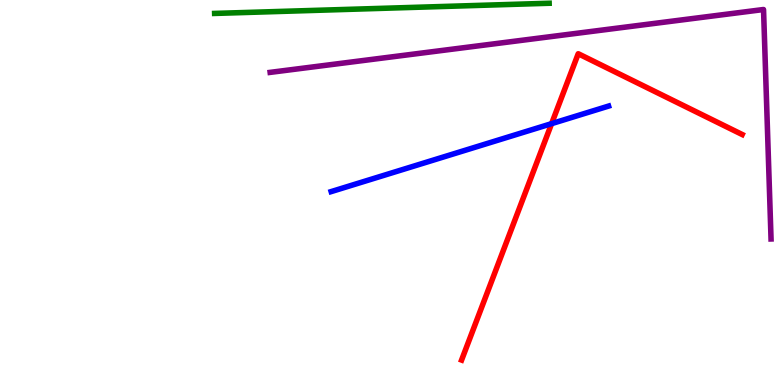[{'lines': ['blue', 'red'], 'intersections': [{'x': 7.12, 'y': 6.79}]}, {'lines': ['green', 'red'], 'intersections': []}, {'lines': ['purple', 'red'], 'intersections': []}, {'lines': ['blue', 'green'], 'intersections': []}, {'lines': ['blue', 'purple'], 'intersections': []}, {'lines': ['green', 'purple'], 'intersections': []}]